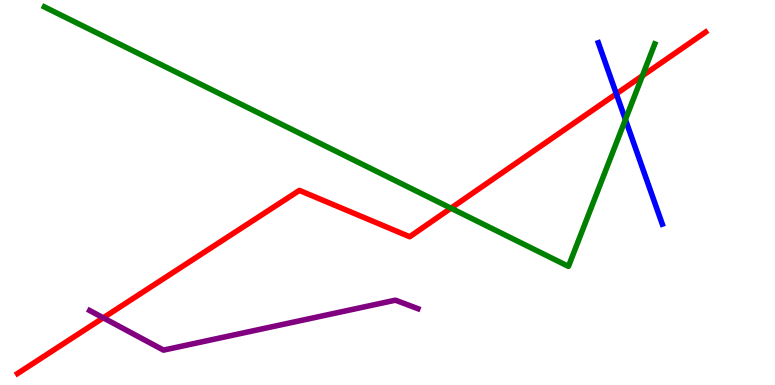[{'lines': ['blue', 'red'], 'intersections': [{'x': 7.95, 'y': 7.56}]}, {'lines': ['green', 'red'], 'intersections': [{'x': 5.82, 'y': 4.59}, {'x': 8.29, 'y': 8.03}]}, {'lines': ['purple', 'red'], 'intersections': [{'x': 1.33, 'y': 1.74}]}, {'lines': ['blue', 'green'], 'intersections': [{'x': 8.07, 'y': 6.89}]}, {'lines': ['blue', 'purple'], 'intersections': []}, {'lines': ['green', 'purple'], 'intersections': []}]